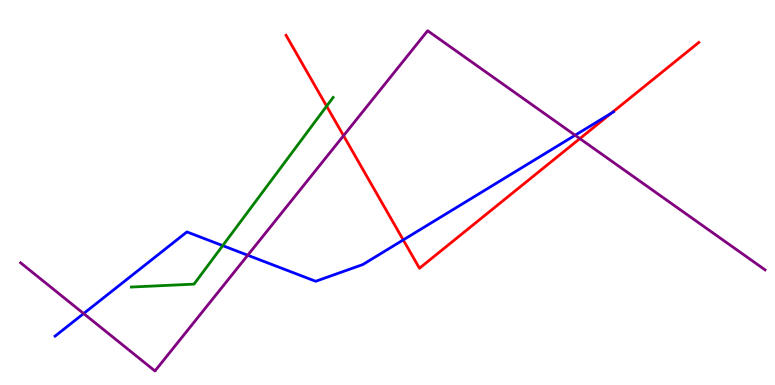[{'lines': ['blue', 'red'], 'intersections': [{'x': 5.2, 'y': 3.77}, {'x': 7.89, 'y': 7.06}]}, {'lines': ['green', 'red'], 'intersections': [{'x': 4.21, 'y': 7.24}]}, {'lines': ['purple', 'red'], 'intersections': [{'x': 4.43, 'y': 6.48}, {'x': 7.48, 'y': 6.4}]}, {'lines': ['blue', 'green'], 'intersections': [{'x': 2.87, 'y': 3.62}]}, {'lines': ['blue', 'purple'], 'intersections': [{'x': 1.08, 'y': 1.86}, {'x': 3.2, 'y': 3.37}, {'x': 7.42, 'y': 6.49}]}, {'lines': ['green', 'purple'], 'intersections': []}]